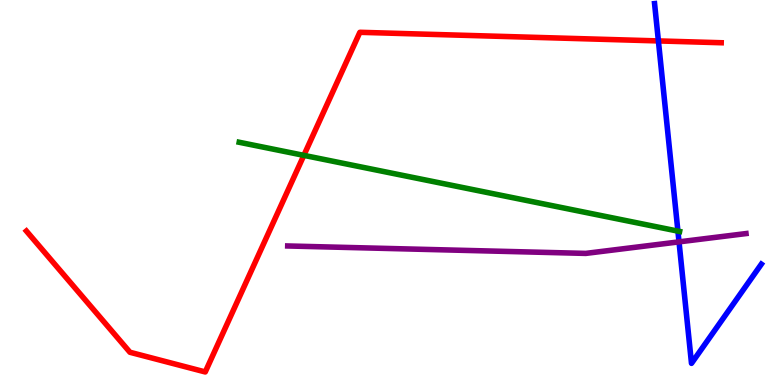[{'lines': ['blue', 'red'], 'intersections': [{'x': 8.5, 'y': 8.94}]}, {'lines': ['green', 'red'], 'intersections': [{'x': 3.92, 'y': 5.96}]}, {'lines': ['purple', 'red'], 'intersections': []}, {'lines': ['blue', 'green'], 'intersections': [{'x': 8.75, 'y': 4.0}]}, {'lines': ['blue', 'purple'], 'intersections': [{'x': 8.76, 'y': 3.72}]}, {'lines': ['green', 'purple'], 'intersections': []}]